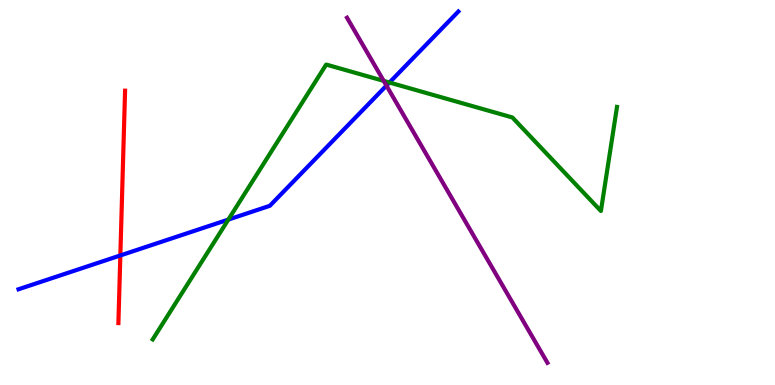[{'lines': ['blue', 'red'], 'intersections': [{'x': 1.55, 'y': 3.36}]}, {'lines': ['green', 'red'], 'intersections': []}, {'lines': ['purple', 'red'], 'intersections': []}, {'lines': ['blue', 'green'], 'intersections': [{'x': 2.95, 'y': 4.3}, {'x': 5.03, 'y': 7.86}]}, {'lines': ['blue', 'purple'], 'intersections': [{'x': 4.99, 'y': 7.78}]}, {'lines': ['green', 'purple'], 'intersections': [{'x': 4.95, 'y': 7.9}]}]